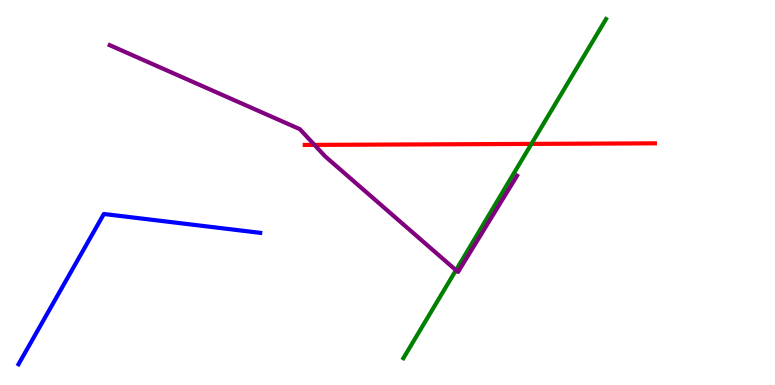[{'lines': ['blue', 'red'], 'intersections': []}, {'lines': ['green', 'red'], 'intersections': [{'x': 6.86, 'y': 6.26}]}, {'lines': ['purple', 'red'], 'intersections': [{'x': 4.06, 'y': 6.24}]}, {'lines': ['blue', 'green'], 'intersections': []}, {'lines': ['blue', 'purple'], 'intersections': []}, {'lines': ['green', 'purple'], 'intersections': [{'x': 5.88, 'y': 2.98}]}]